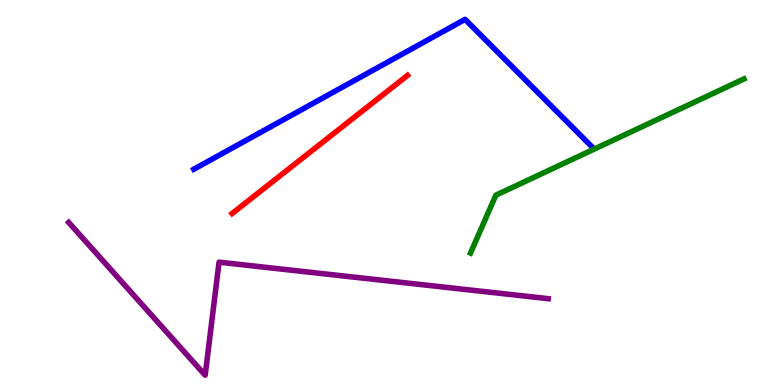[{'lines': ['blue', 'red'], 'intersections': []}, {'lines': ['green', 'red'], 'intersections': []}, {'lines': ['purple', 'red'], 'intersections': []}, {'lines': ['blue', 'green'], 'intersections': []}, {'lines': ['blue', 'purple'], 'intersections': []}, {'lines': ['green', 'purple'], 'intersections': []}]